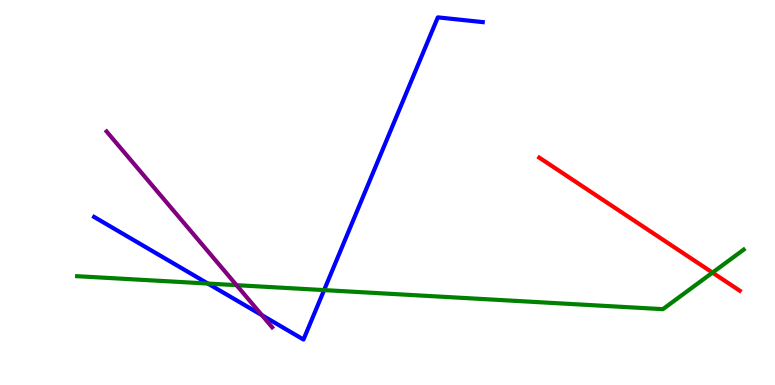[{'lines': ['blue', 'red'], 'intersections': []}, {'lines': ['green', 'red'], 'intersections': [{'x': 9.19, 'y': 2.92}]}, {'lines': ['purple', 'red'], 'intersections': []}, {'lines': ['blue', 'green'], 'intersections': [{'x': 2.68, 'y': 2.63}, {'x': 4.18, 'y': 2.46}]}, {'lines': ['blue', 'purple'], 'intersections': [{'x': 3.38, 'y': 1.81}]}, {'lines': ['green', 'purple'], 'intersections': [{'x': 3.05, 'y': 2.59}]}]